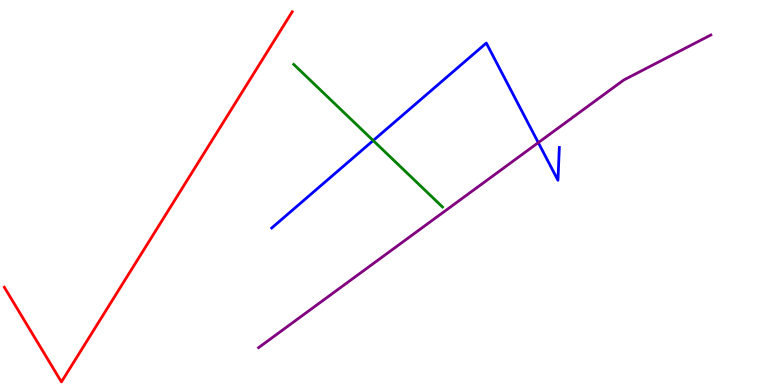[{'lines': ['blue', 'red'], 'intersections': []}, {'lines': ['green', 'red'], 'intersections': []}, {'lines': ['purple', 'red'], 'intersections': []}, {'lines': ['blue', 'green'], 'intersections': [{'x': 4.82, 'y': 6.35}]}, {'lines': ['blue', 'purple'], 'intersections': [{'x': 6.95, 'y': 6.3}]}, {'lines': ['green', 'purple'], 'intersections': []}]